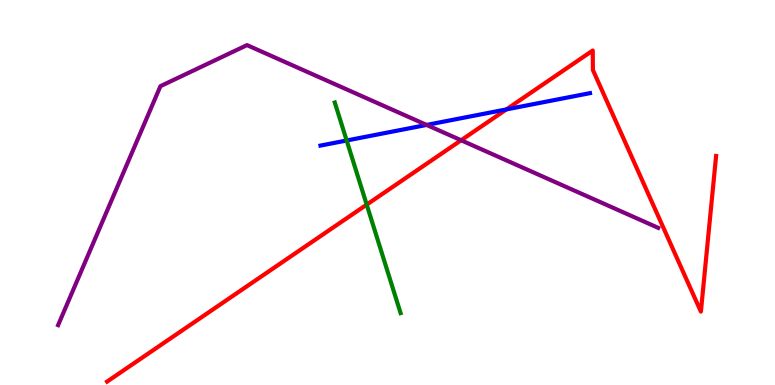[{'lines': ['blue', 'red'], 'intersections': [{'x': 6.53, 'y': 7.16}]}, {'lines': ['green', 'red'], 'intersections': [{'x': 4.73, 'y': 4.69}]}, {'lines': ['purple', 'red'], 'intersections': [{'x': 5.95, 'y': 6.36}]}, {'lines': ['blue', 'green'], 'intersections': [{'x': 4.47, 'y': 6.35}]}, {'lines': ['blue', 'purple'], 'intersections': [{'x': 5.5, 'y': 6.76}]}, {'lines': ['green', 'purple'], 'intersections': []}]